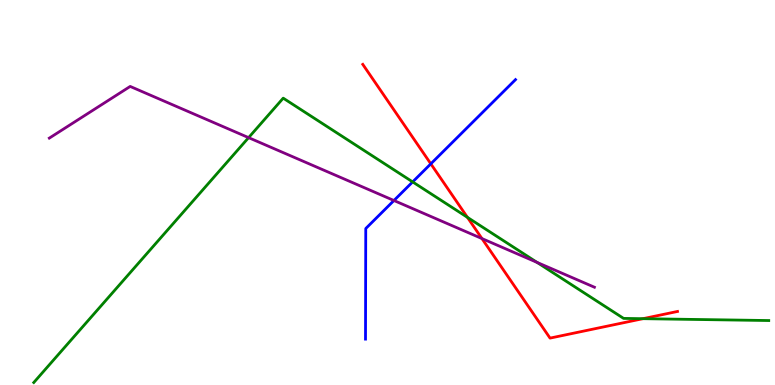[{'lines': ['blue', 'red'], 'intersections': [{'x': 5.56, 'y': 5.74}]}, {'lines': ['green', 'red'], 'intersections': [{'x': 6.03, 'y': 4.35}, {'x': 8.3, 'y': 1.72}]}, {'lines': ['purple', 'red'], 'intersections': [{'x': 6.22, 'y': 3.8}]}, {'lines': ['blue', 'green'], 'intersections': [{'x': 5.32, 'y': 5.28}]}, {'lines': ['blue', 'purple'], 'intersections': [{'x': 5.08, 'y': 4.79}]}, {'lines': ['green', 'purple'], 'intersections': [{'x': 3.21, 'y': 6.42}, {'x': 6.93, 'y': 3.18}]}]